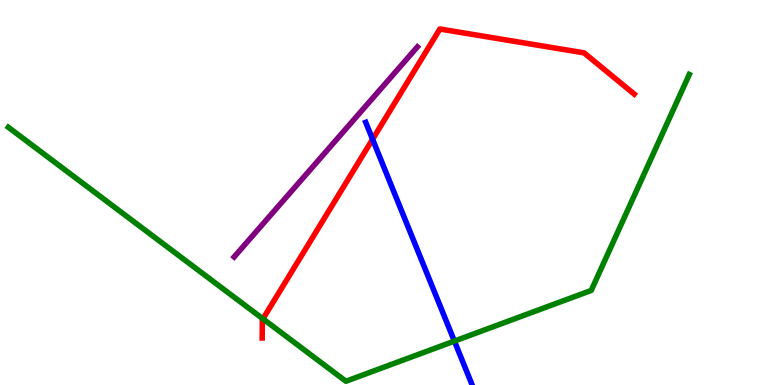[{'lines': ['blue', 'red'], 'intersections': [{'x': 4.81, 'y': 6.38}]}, {'lines': ['green', 'red'], 'intersections': [{'x': 3.39, 'y': 1.72}]}, {'lines': ['purple', 'red'], 'intersections': []}, {'lines': ['blue', 'green'], 'intersections': [{'x': 5.86, 'y': 1.14}]}, {'lines': ['blue', 'purple'], 'intersections': []}, {'lines': ['green', 'purple'], 'intersections': []}]